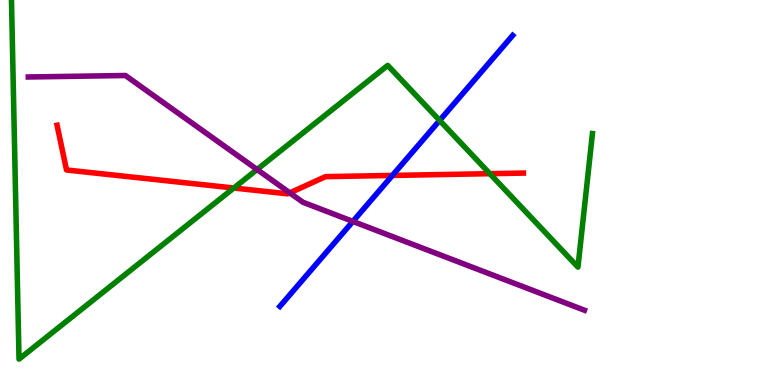[{'lines': ['blue', 'red'], 'intersections': [{'x': 5.06, 'y': 5.44}]}, {'lines': ['green', 'red'], 'intersections': [{'x': 3.02, 'y': 5.12}, {'x': 6.32, 'y': 5.49}]}, {'lines': ['purple', 'red'], 'intersections': [{'x': 3.74, 'y': 4.99}]}, {'lines': ['blue', 'green'], 'intersections': [{'x': 5.67, 'y': 6.87}]}, {'lines': ['blue', 'purple'], 'intersections': [{'x': 4.55, 'y': 4.25}]}, {'lines': ['green', 'purple'], 'intersections': [{'x': 3.32, 'y': 5.6}]}]